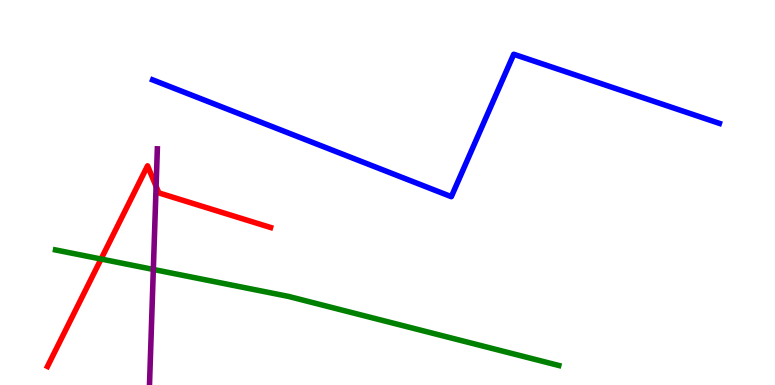[{'lines': ['blue', 'red'], 'intersections': []}, {'lines': ['green', 'red'], 'intersections': [{'x': 1.3, 'y': 3.27}]}, {'lines': ['purple', 'red'], 'intersections': [{'x': 2.01, 'y': 5.16}]}, {'lines': ['blue', 'green'], 'intersections': []}, {'lines': ['blue', 'purple'], 'intersections': []}, {'lines': ['green', 'purple'], 'intersections': [{'x': 1.98, 'y': 3.0}]}]